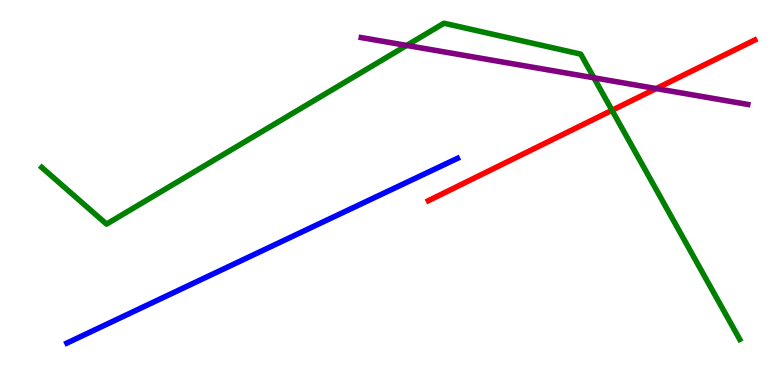[{'lines': ['blue', 'red'], 'intersections': []}, {'lines': ['green', 'red'], 'intersections': [{'x': 7.9, 'y': 7.14}]}, {'lines': ['purple', 'red'], 'intersections': [{'x': 8.47, 'y': 7.7}]}, {'lines': ['blue', 'green'], 'intersections': []}, {'lines': ['blue', 'purple'], 'intersections': []}, {'lines': ['green', 'purple'], 'intersections': [{'x': 5.25, 'y': 8.82}, {'x': 7.66, 'y': 7.98}]}]